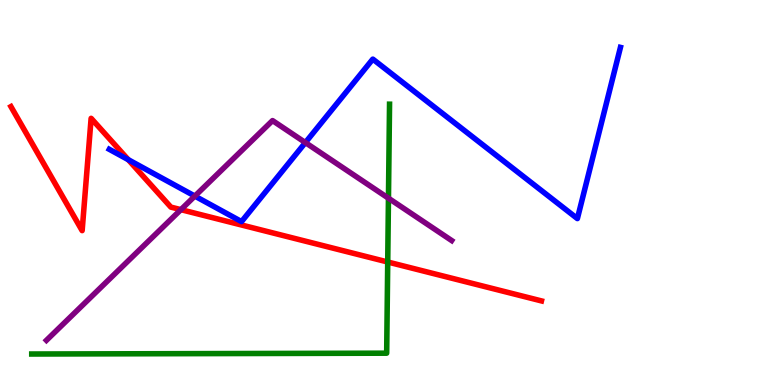[{'lines': ['blue', 'red'], 'intersections': [{'x': 1.66, 'y': 5.85}]}, {'lines': ['green', 'red'], 'intersections': [{'x': 5.0, 'y': 3.19}]}, {'lines': ['purple', 'red'], 'intersections': [{'x': 2.33, 'y': 4.55}]}, {'lines': ['blue', 'green'], 'intersections': []}, {'lines': ['blue', 'purple'], 'intersections': [{'x': 2.51, 'y': 4.91}, {'x': 3.94, 'y': 6.3}]}, {'lines': ['green', 'purple'], 'intersections': [{'x': 5.01, 'y': 4.85}]}]